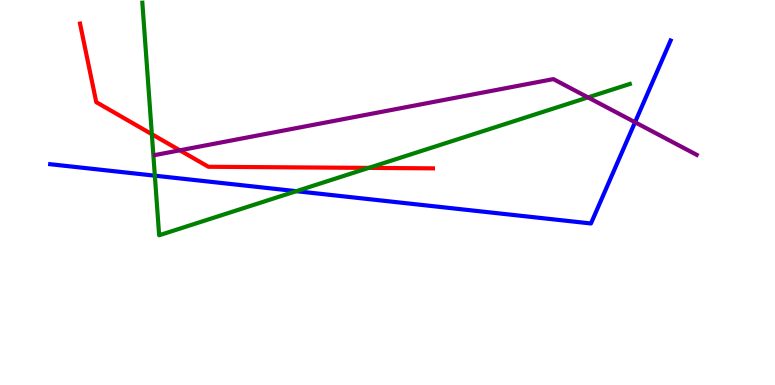[{'lines': ['blue', 'red'], 'intersections': []}, {'lines': ['green', 'red'], 'intersections': [{'x': 1.96, 'y': 6.51}, {'x': 4.76, 'y': 5.64}]}, {'lines': ['purple', 'red'], 'intersections': [{'x': 2.32, 'y': 6.1}]}, {'lines': ['blue', 'green'], 'intersections': [{'x': 2.0, 'y': 5.44}, {'x': 3.82, 'y': 5.03}]}, {'lines': ['blue', 'purple'], 'intersections': [{'x': 8.19, 'y': 6.82}]}, {'lines': ['green', 'purple'], 'intersections': [{'x': 7.59, 'y': 7.47}]}]